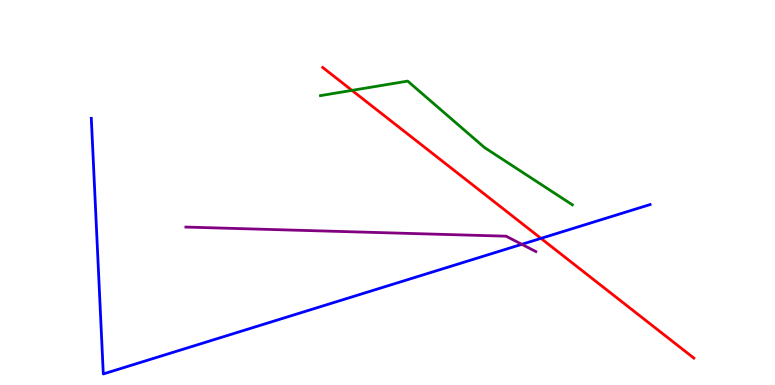[{'lines': ['blue', 'red'], 'intersections': [{'x': 6.98, 'y': 3.81}]}, {'lines': ['green', 'red'], 'intersections': [{'x': 4.54, 'y': 7.65}]}, {'lines': ['purple', 'red'], 'intersections': []}, {'lines': ['blue', 'green'], 'intersections': []}, {'lines': ['blue', 'purple'], 'intersections': [{'x': 6.73, 'y': 3.65}]}, {'lines': ['green', 'purple'], 'intersections': []}]